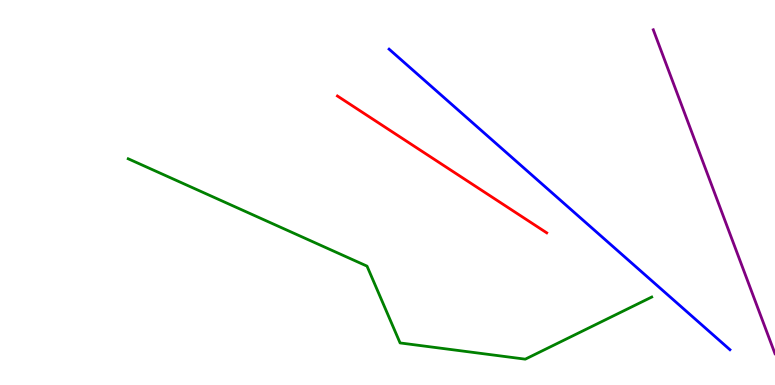[{'lines': ['blue', 'red'], 'intersections': []}, {'lines': ['green', 'red'], 'intersections': []}, {'lines': ['purple', 'red'], 'intersections': []}, {'lines': ['blue', 'green'], 'intersections': []}, {'lines': ['blue', 'purple'], 'intersections': []}, {'lines': ['green', 'purple'], 'intersections': []}]